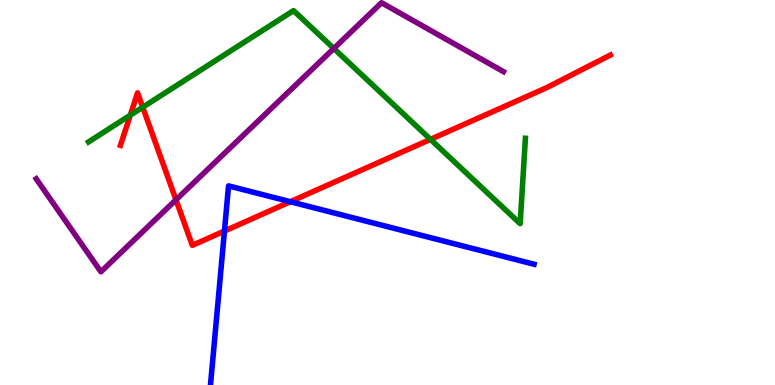[{'lines': ['blue', 'red'], 'intersections': [{'x': 2.9, 'y': 4.0}, {'x': 3.75, 'y': 4.76}]}, {'lines': ['green', 'red'], 'intersections': [{'x': 1.68, 'y': 7.01}, {'x': 1.84, 'y': 7.22}, {'x': 5.55, 'y': 6.38}]}, {'lines': ['purple', 'red'], 'intersections': [{'x': 2.27, 'y': 4.81}]}, {'lines': ['blue', 'green'], 'intersections': []}, {'lines': ['blue', 'purple'], 'intersections': []}, {'lines': ['green', 'purple'], 'intersections': [{'x': 4.31, 'y': 8.74}]}]